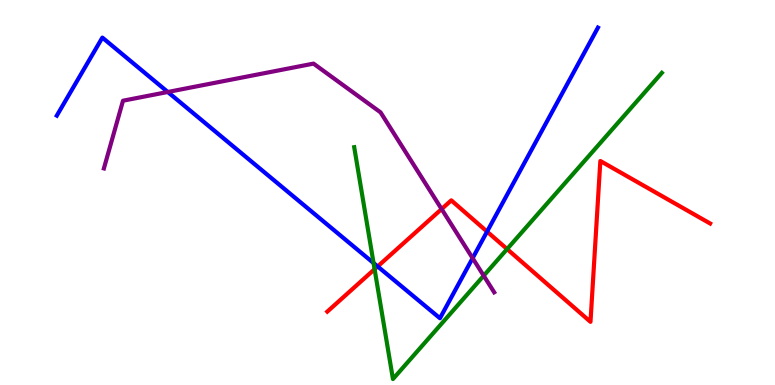[{'lines': ['blue', 'red'], 'intersections': [{'x': 4.87, 'y': 3.08}, {'x': 6.28, 'y': 3.98}]}, {'lines': ['green', 'red'], 'intersections': [{'x': 4.83, 'y': 3.01}, {'x': 6.54, 'y': 3.53}]}, {'lines': ['purple', 'red'], 'intersections': [{'x': 5.7, 'y': 4.57}]}, {'lines': ['blue', 'green'], 'intersections': [{'x': 4.82, 'y': 3.17}]}, {'lines': ['blue', 'purple'], 'intersections': [{'x': 2.16, 'y': 7.61}, {'x': 6.1, 'y': 3.29}]}, {'lines': ['green', 'purple'], 'intersections': [{'x': 6.24, 'y': 2.84}]}]